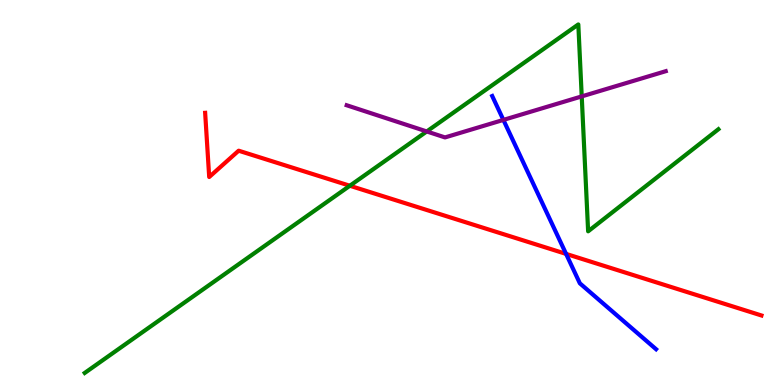[{'lines': ['blue', 'red'], 'intersections': [{'x': 7.3, 'y': 3.41}]}, {'lines': ['green', 'red'], 'intersections': [{'x': 4.51, 'y': 5.18}]}, {'lines': ['purple', 'red'], 'intersections': []}, {'lines': ['blue', 'green'], 'intersections': []}, {'lines': ['blue', 'purple'], 'intersections': [{'x': 6.5, 'y': 6.89}]}, {'lines': ['green', 'purple'], 'intersections': [{'x': 5.51, 'y': 6.59}, {'x': 7.51, 'y': 7.5}]}]